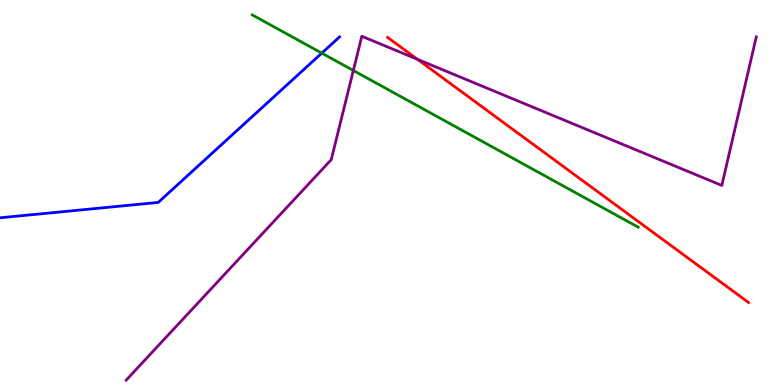[{'lines': ['blue', 'red'], 'intersections': []}, {'lines': ['green', 'red'], 'intersections': []}, {'lines': ['purple', 'red'], 'intersections': [{'x': 5.39, 'y': 8.46}]}, {'lines': ['blue', 'green'], 'intersections': [{'x': 4.15, 'y': 8.62}]}, {'lines': ['blue', 'purple'], 'intersections': []}, {'lines': ['green', 'purple'], 'intersections': [{'x': 4.56, 'y': 8.17}]}]